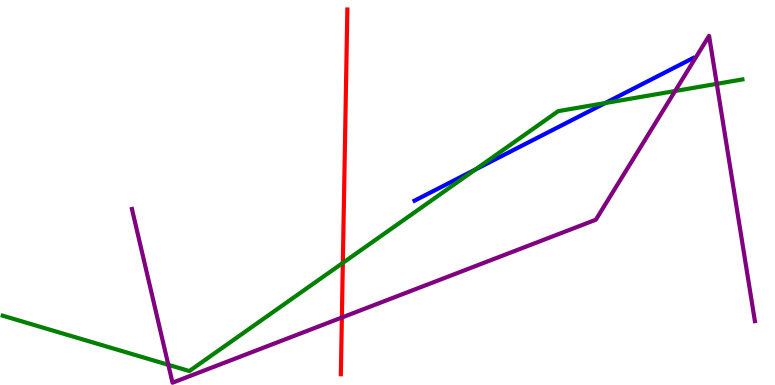[{'lines': ['blue', 'red'], 'intersections': []}, {'lines': ['green', 'red'], 'intersections': [{'x': 4.42, 'y': 3.17}]}, {'lines': ['purple', 'red'], 'intersections': [{'x': 4.41, 'y': 1.75}]}, {'lines': ['blue', 'green'], 'intersections': [{'x': 6.13, 'y': 5.6}, {'x': 7.81, 'y': 7.32}]}, {'lines': ['blue', 'purple'], 'intersections': []}, {'lines': ['green', 'purple'], 'intersections': [{'x': 2.17, 'y': 0.524}, {'x': 8.71, 'y': 7.64}, {'x': 9.25, 'y': 7.82}]}]